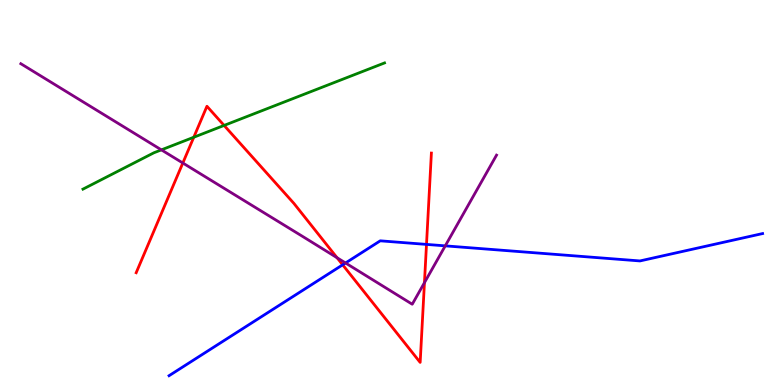[{'lines': ['blue', 'red'], 'intersections': [{'x': 4.42, 'y': 3.12}, {'x': 5.5, 'y': 3.65}]}, {'lines': ['green', 'red'], 'intersections': [{'x': 2.5, 'y': 6.44}, {'x': 2.89, 'y': 6.74}]}, {'lines': ['purple', 'red'], 'intersections': [{'x': 2.36, 'y': 5.77}, {'x': 4.35, 'y': 3.31}, {'x': 5.48, 'y': 2.66}]}, {'lines': ['blue', 'green'], 'intersections': []}, {'lines': ['blue', 'purple'], 'intersections': [{'x': 4.46, 'y': 3.17}, {'x': 5.75, 'y': 3.61}]}, {'lines': ['green', 'purple'], 'intersections': [{'x': 2.08, 'y': 6.11}]}]